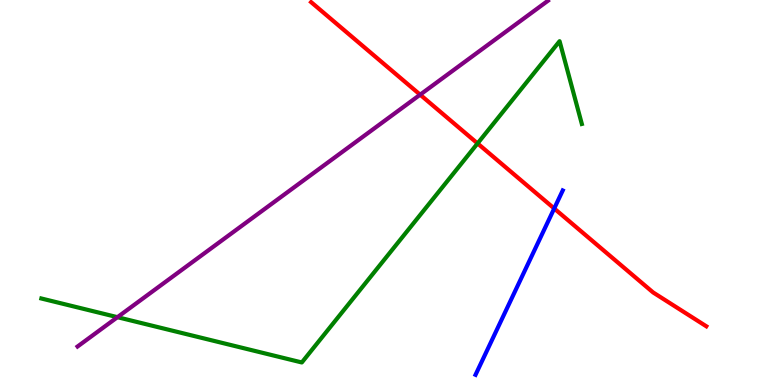[{'lines': ['blue', 'red'], 'intersections': [{'x': 7.15, 'y': 4.58}]}, {'lines': ['green', 'red'], 'intersections': [{'x': 6.16, 'y': 6.27}]}, {'lines': ['purple', 'red'], 'intersections': [{'x': 5.42, 'y': 7.54}]}, {'lines': ['blue', 'green'], 'intersections': []}, {'lines': ['blue', 'purple'], 'intersections': []}, {'lines': ['green', 'purple'], 'intersections': [{'x': 1.52, 'y': 1.76}]}]